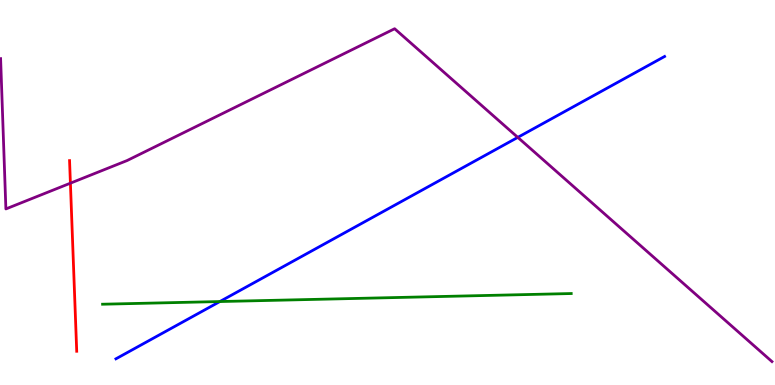[{'lines': ['blue', 'red'], 'intersections': []}, {'lines': ['green', 'red'], 'intersections': []}, {'lines': ['purple', 'red'], 'intersections': [{'x': 0.908, 'y': 5.24}]}, {'lines': ['blue', 'green'], 'intersections': [{'x': 2.84, 'y': 2.17}]}, {'lines': ['blue', 'purple'], 'intersections': [{'x': 6.68, 'y': 6.43}]}, {'lines': ['green', 'purple'], 'intersections': []}]